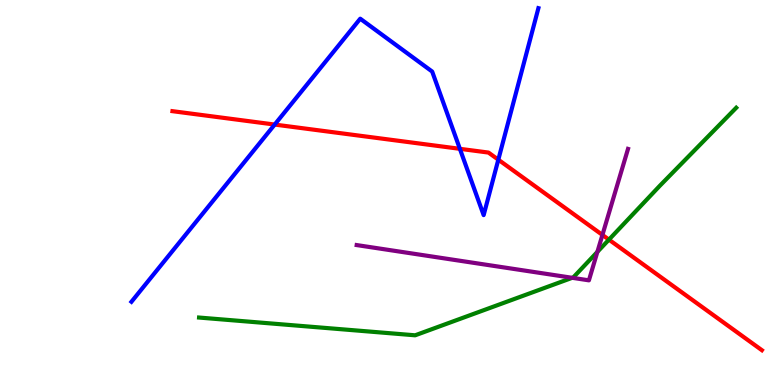[{'lines': ['blue', 'red'], 'intersections': [{'x': 3.54, 'y': 6.76}, {'x': 5.93, 'y': 6.13}, {'x': 6.43, 'y': 5.85}]}, {'lines': ['green', 'red'], 'intersections': [{'x': 7.86, 'y': 3.78}]}, {'lines': ['purple', 'red'], 'intersections': [{'x': 7.77, 'y': 3.9}]}, {'lines': ['blue', 'green'], 'intersections': []}, {'lines': ['blue', 'purple'], 'intersections': []}, {'lines': ['green', 'purple'], 'intersections': [{'x': 7.38, 'y': 2.78}, {'x': 7.71, 'y': 3.46}]}]